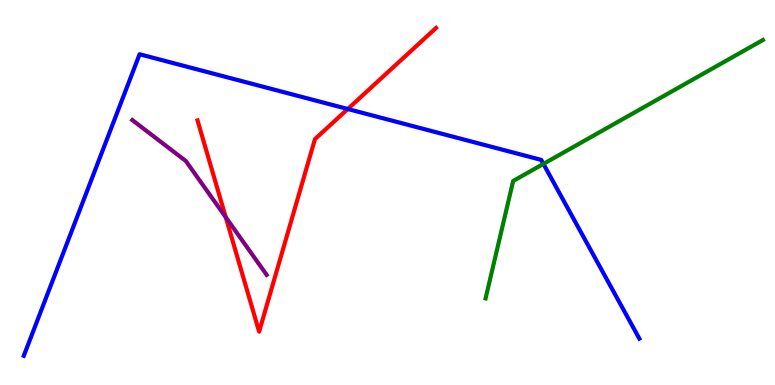[{'lines': ['blue', 'red'], 'intersections': [{'x': 4.49, 'y': 7.17}]}, {'lines': ['green', 'red'], 'intersections': []}, {'lines': ['purple', 'red'], 'intersections': [{'x': 2.91, 'y': 4.36}]}, {'lines': ['blue', 'green'], 'intersections': [{'x': 7.01, 'y': 5.74}]}, {'lines': ['blue', 'purple'], 'intersections': []}, {'lines': ['green', 'purple'], 'intersections': []}]